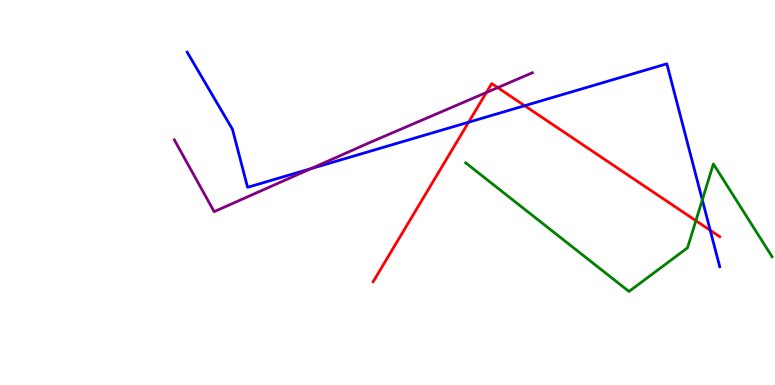[{'lines': ['blue', 'red'], 'intersections': [{'x': 6.05, 'y': 6.83}, {'x': 6.77, 'y': 7.25}, {'x': 9.16, 'y': 4.02}]}, {'lines': ['green', 'red'], 'intersections': [{'x': 8.98, 'y': 4.27}]}, {'lines': ['purple', 'red'], 'intersections': [{'x': 6.28, 'y': 7.6}, {'x': 6.42, 'y': 7.72}]}, {'lines': ['blue', 'green'], 'intersections': [{'x': 9.06, 'y': 4.81}]}, {'lines': ['blue', 'purple'], 'intersections': [{'x': 4.01, 'y': 5.62}]}, {'lines': ['green', 'purple'], 'intersections': []}]